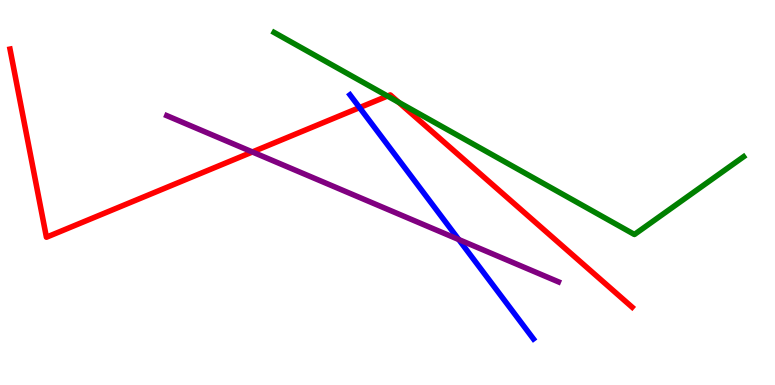[{'lines': ['blue', 'red'], 'intersections': [{'x': 4.64, 'y': 7.21}]}, {'lines': ['green', 'red'], 'intersections': [{'x': 5.0, 'y': 7.51}, {'x': 5.14, 'y': 7.34}]}, {'lines': ['purple', 'red'], 'intersections': [{'x': 3.26, 'y': 6.05}]}, {'lines': ['blue', 'green'], 'intersections': []}, {'lines': ['blue', 'purple'], 'intersections': [{'x': 5.92, 'y': 3.78}]}, {'lines': ['green', 'purple'], 'intersections': []}]